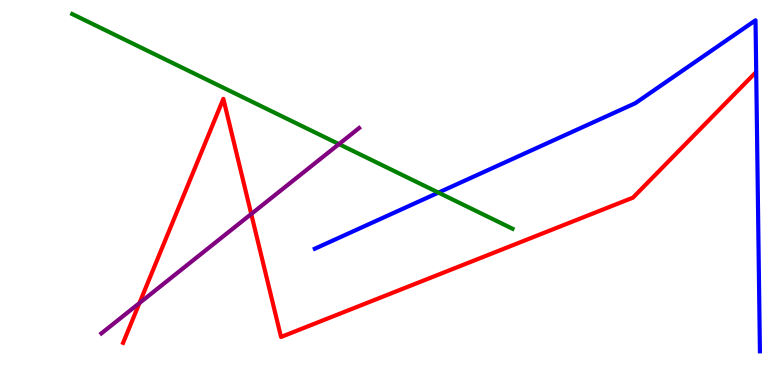[{'lines': ['blue', 'red'], 'intersections': []}, {'lines': ['green', 'red'], 'intersections': []}, {'lines': ['purple', 'red'], 'intersections': [{'x': 1.8, 'y': 2.13}, {'x': 3.24, 'y': 4.44}]}, {'lines': ['blue', 'green'], 'intersections': [{'x': 5.66, 'y': 5.0}]}, {'lines': ['blue', 'purple'], 'intersections': []}, {'lines': ['green', 'purple'], 'intersections': [{'x': 4.37, 'y': 6.26}]}]